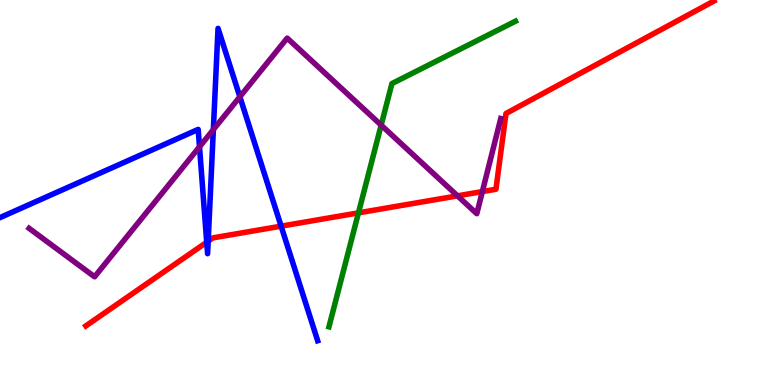[{'lines': ['blue', 'red'], 'intersections': [{'x': 2.67, 'y': 3.71}, {'x': 2.69, 'y': 3.74}, {'x': 3.63, 'y': 4.13}]}, {'lines': ['green', 'red'], 'intersections': [{'x': 4.63, 'y': 4.47}]}, {'lines': ['purple', 'red'], 'intersections': [{'x': 5.9, 'y': 4.91}, {'x': 6.22, 'y': 5.02}]}, {'lines': ['blue', 'green'], 'intersections': []}, {'lines': ['blue', 'purple'], 'intersections': [{'x': 2.57, 'y': 6.19}, {'x': 2.75, 'y': 6.63}, {'x': 3.09, 'y': 7.49}]}, {'lines': ['green', 'purple'], 'intersections': [{'x': 4.92, 'y': 6.75}]}]